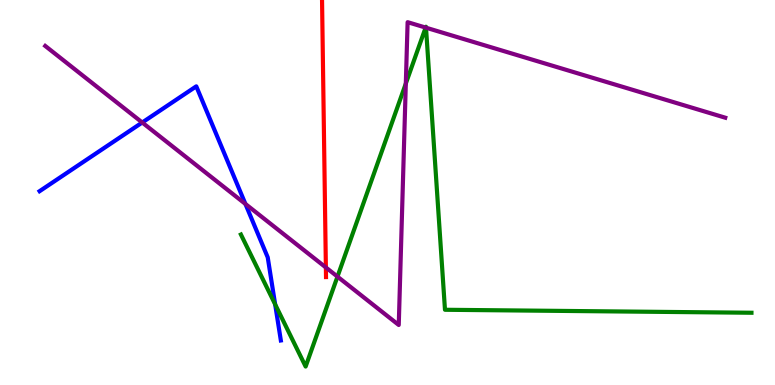[{'lines': ['blue', 'red'], 'intersections': []}, {'lines': ['green', 'red'], 'intersections': []}, {'lines': ['purple', 'red'], 'intersections': [{'x': 4.2, 'y': 3.05}]}, {'lines': ['blue', 'green'], 'intersections': [{'x': 3.55, 'y': 2.09}]}, {'lines': ['blue', 'purple'], 'intersections': [{'x': 1.84, 'y': 6.82}, {'x': 3.17, 'y': 4.7}]}, {'lines': ['green', 'purple'], 'intersections': [{'x': 4.35, 'y': 2.82}, {'x': 5.24, 'y': 7.83}, {'x': 5.49, 'y': 9.28}, {'x': 5.5, 'y': 9.28}]}]